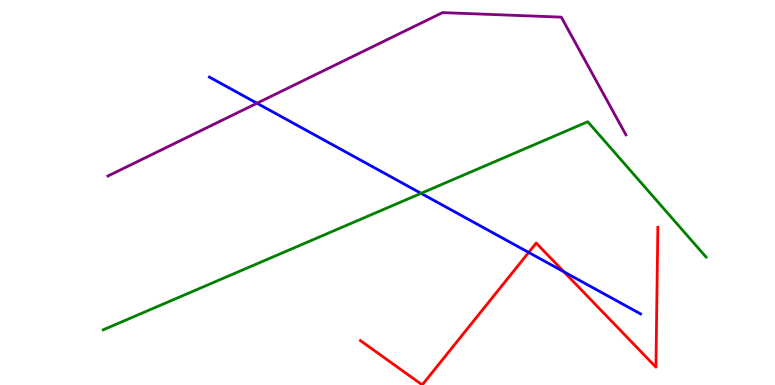[{'lines': ['blue', 'red'], 'intersections': [{'x': 6.82, 'y': 3.44}, {'x': 7.28, 'y': 2.94}]}, {'lines': ['green', 'red'], 'intersections': []}, {'lines': ['purple', 'red'], 'intersections': []}, {'lines': ['blue', 'green'], 'intersections': [{'x': 5.43, 'y': 4.98}]}, {'lines': ['blue', 'purple'], 'intersections': [{'x': 3.32, 'y': 7.32}]}, {'lines': ['green', 'purple'], 'intersections': []}]